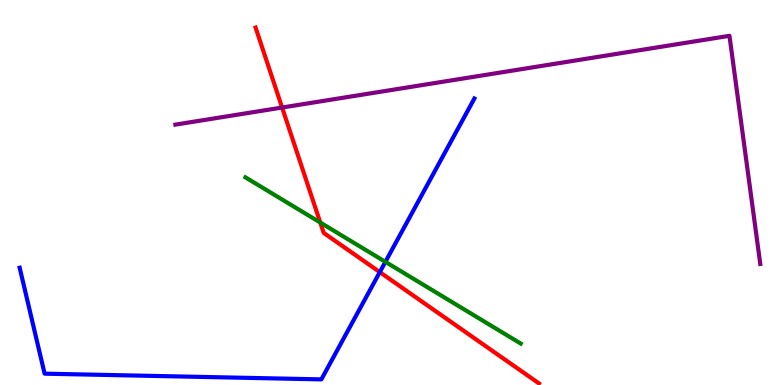[{'lines': ['blue', 'red'], 'intersections': [{'x': 4.9, 'y': 2.93}]}, {'lines': ['green', 'red'], 'intersections': [{'x': 4.13, 'y': 4.22}]}, {'lines': ['purple', 'red'], 'intersections': [{'x': 3.64, 'y': 7.21}]}, {'lines': ['blue', 'green'], 'intersections': [{'x': 4.97, 'y': 3.2}]}, {'lines': ['blue', 'purple'], 'intersections': []}, {'lines': ['green', 'purple'], 'intersections': []}]